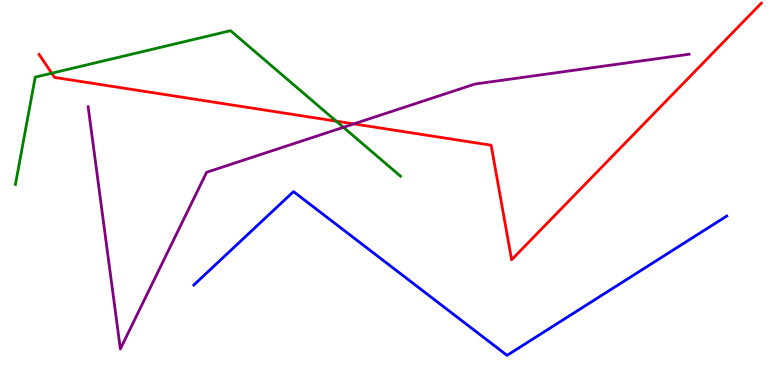[{'lines': ['blue', 'red'], 'intersections': []}, {'lines': ['green', 'red'], 'intersections': [{'x': 0.667, 'y': 8.1}, {'x': 4.34, 'y': 6.85}]}, {'lines': ['purple', 'red'], 'intersections': [{'x': 4.57, 'y': 6.78}]}, {'lines': ['blue', 'green'], 'intersections': []}, {'lines': ['blue', 'purple'], 'intersections': []}, {'lines': ['green', 'purple'], 'intersections': [{'x': 4.43, 'y': 6.69}]}]